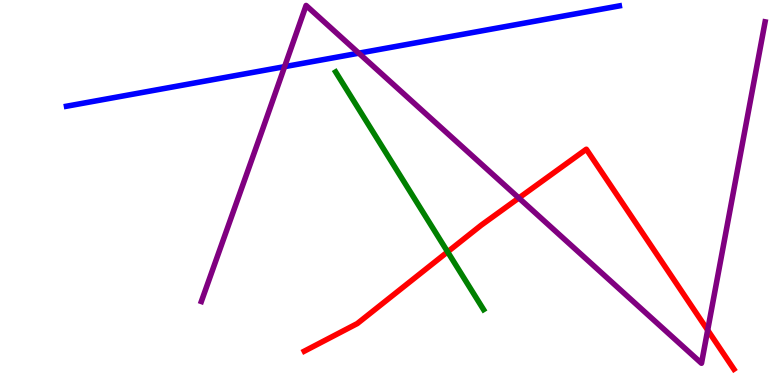[{'lines': ['blue', 'red'], 'intersections': []}, {'lines': ['green', 'red'], 'intersections': [{'x': 5.78, 'y': 3.46}]}, {'lines': ['purple', 'red'], 'intersections': [{'x': 6.69, 'y': 4.86}, {'x': 9.13, 'y': 1.43}]}, {'lines': ['blue', 'green'], 'intersections': []}, {'lines': ['blue', 'purple'], 'intersections': [{'x': 3.67, 'y': 8.27}, {'x': 4.63, 'y': 8.62}]}, {'lines': ['green', 'purple'], 'intersections': []}]